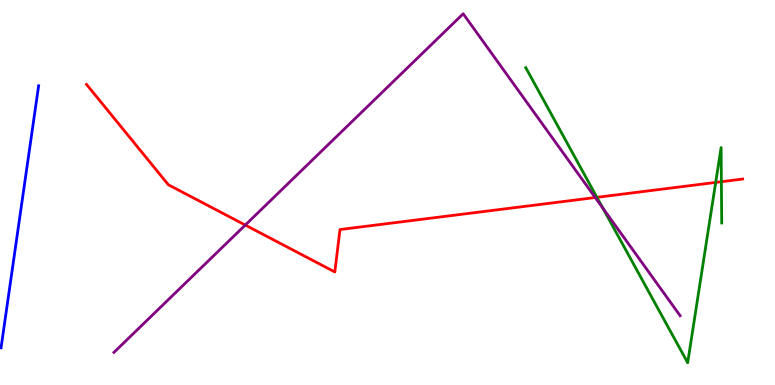[{'lines': ['blue', 'red'], 'intersections': []}, {'lines': ['green', 'red'], 'intersections': [{'x': 7.7, 'y': 4.87}, {'x': 9.23, 'y': 5.26}, {'x': 9.31, 'y': 5.28}]}, {'lines': ['purple', 'red'], 'intersections': [{'x': 3.16, 'y': 4.15}, {'x': 7.68, 'y': 4.87}]}, {'lines': ['blue', 'green'], 'intersections': []}, {'lines': ['blue', 'purple'], 'intersections': []}, {'lines': ['green', 'purple'], 'intersections': [{'x': 7.78, 'y': 4.59}]}]